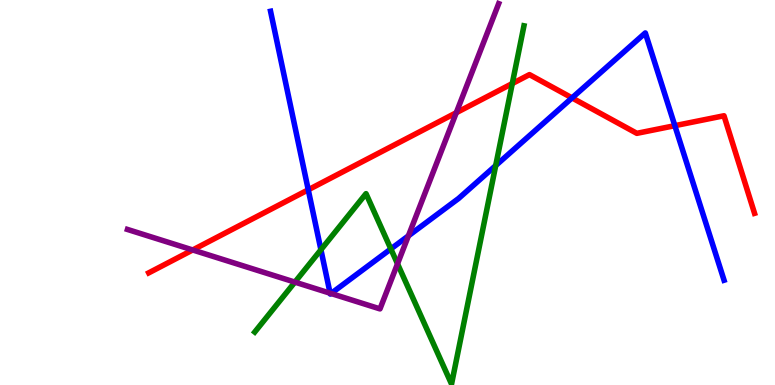[{'lines': ['blue', 'red'], 'intersections': [{'x': 3.98, 'y': 5.07}, {'x': 7.38, 'y': 7.46}, {'x': 8.71, 'y': 6.74}]}, {'lines': ['green', 'red'], 'intersections': [{'x': 6.61, 'y': 7.83}]}, {'lines': ['purple', 'red'], 'intersections': [{'x': 2.49, 'y': 3.51}, {'x': 5.89, 'y': 7.07}]}, {'lines': ['blue', 'green'], 'intersections': [{'x': 4.14, 'y': 3.51}, {'x': 5.04, 'y': 3.53}, {'x': 6.4, 'y': 5.7}]}, {'lines': ['blue', 'purple'], 'intersections': [{'x': 4.26, 'y': 2.38}, {'x': 4.27, 'y': 2.38}, {'x': 5.27, 'y': 3.87}]}, {'lines': ['green', 'purple'], 'intersections': [{'x': 3.81, 'y': 2.67}, {'x': 5.13, 'y': 3.15}]}]